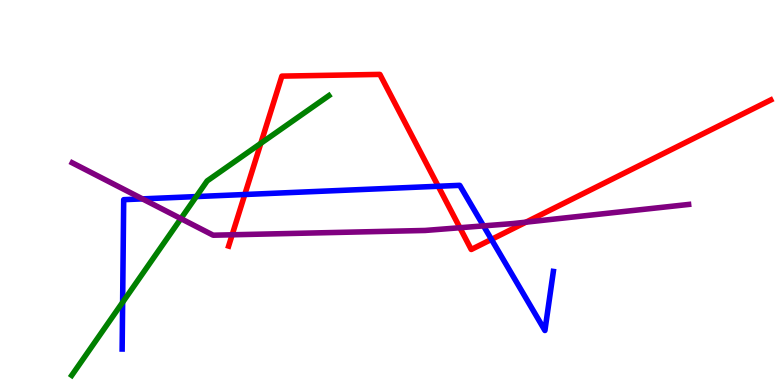[{'lines': ['blue', 'red'], 'intersections': [{'x': 3.16, 'y': 4.95}, {'x': 5.65, 'y': 5.16}, {'x': 6.34, 'y': 3.78}]}, {'lines': ['green', 'red'], 'intersections': [{'x': 3.37, 'y': 6.28}]}, {'lines': ['purple', 'red'], 'intersections': [{'x': 3.0, 'y': 3.9}, {'x': 5.93, 'y': 4.08}, {'x': 6.79, 'y': 4.23}]}, {'lines': ['blue', 'green'], 'intersections': [{'x': 1.58, 'y': 2.15}, {'x': 2.53, 'y': 4.89}]}, {'lines': ['blue', 'purple'], 'intersections': [{'x': 1.84, 'y': 4.83}, {'x': 6.24, 'y': 4.13}]}, {'lines': ['green', 'purple'], 'intersections': [{'x': 2.33, 'y': 4.32}]}]